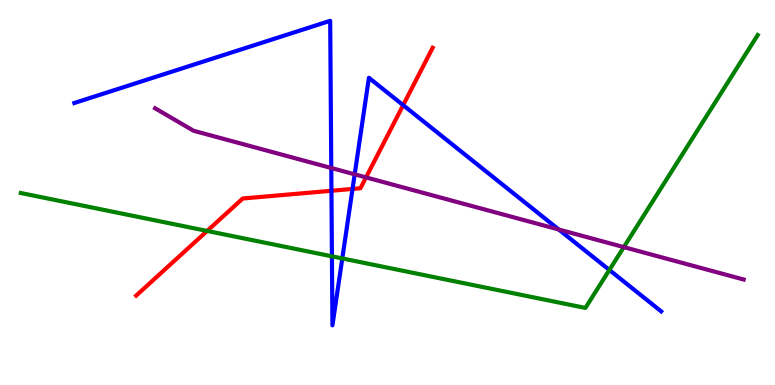[{'lines': ['blue', 'red'], 'intersections': [{'x': 4.28, 'y': 5.04}, {'x': 4.55, 'y': 5.09}, {'x': 5.2, 'y': 7.27}]}, {'lines': ['green', 'red'], 'intersections': [{'x': 2.67, 'y': 4.0}]}, {'lines': ['purple', 'red'], 'intersections': [{'x': 4.72, 'y': 5.39}]}, {'lines': ['blue', 'green'], 'intersections': [{'x': 4.28, 'y': 3.34}, {'x': 4.42, 'y': 3.29}, {'x': 7.86, 'y': 2.99}]}, {'lines': ['blue', 'purple'], 'intersections': [{'x': 4.27, 'y': 5.64}, {'x': 4.58, 'y': 5.47}, {'x': 7.21, 'y': 4.04}]}, {'lines': ['green', 'purple'], 'intersections': [{'x': 8.05, 'y': 3.58}]}]